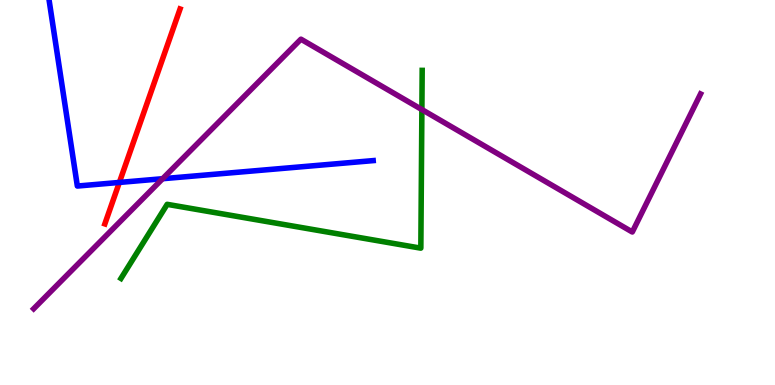[{'lines': ['blue', 'red'], 'intersections': [{'x': 1.54, 'y': 5.26}]}, {'lines': ['green', 'red'], 'intersections': []}, {'lines': ['purple', 'red'], 'intersections': []}, {'lines': ['blue', 'green'], 'intersections': []}, {'lines': ['blue', 'purple'], 'intersections': [{'x': 2.1, 'y': 5.36}]}, {'lines': ['green', 'purple'], 'intersections': [{'x': 5.44, 'y': 7.15}]}]